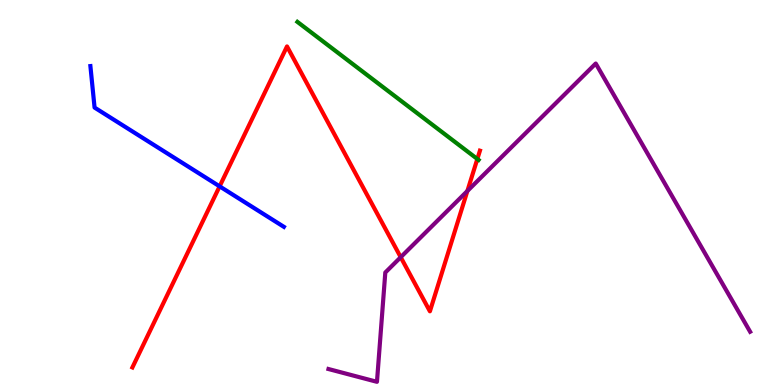[{'lines': ['blue', 'red'], 'intersections': [{'x': 2.83, 'y': 5.16}]}, {'lines': ['green', 'red'], 'intersections': [{'x': 6.16, 'y': 5.87}]}, {'lines': ['purple', 'red'], 'intersections': [{'x': 5.17, 'y': 3.32}, {'x': 6.03, 'y': 5.04}]}, {'lines': ['blue', 'green'], 'intersections': []}, {'lines': ['blue', 'purple'], 'intersections': []}, {'lines': ['green', 'purple'], 'intersections': []}]